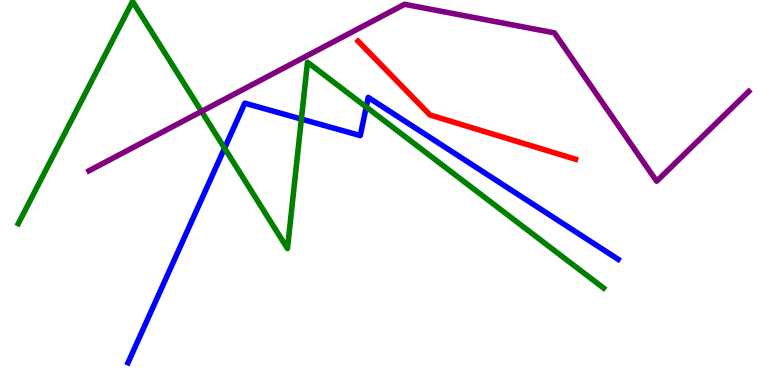[{'lines': ['blue', 'red'], 'intersections': []}, {'lines': ['green', 'red'], 'intersections': []}, {'lines': ['purple', 'red'], 'intersections': []}, {'lines': ['blue', 'green'], 'intersections': [{'x': 2.9, 'y': 6.15}, {'x': 3.89, 'y': 6.91}, {'x': 4.73, 'y': 7.22}]}, {'lines': ['blue', 'purple'], 'intersections': []}, {'lines': ['green', 'purple'], 'intersections': [{'x': 2.6, 'y': 7.11}]}]